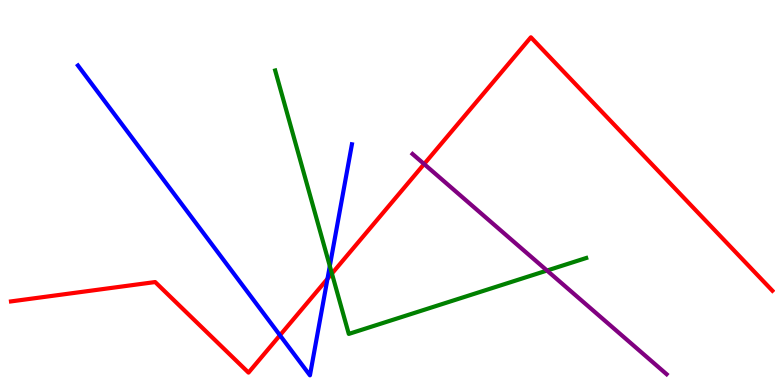[{'lines': ['blue', 'red'], 'intersections': [{'x': 3.61, 'y': 1.29}, {'x': 4.23, 'y': 2.76}]}, {'lines': ['green', 'red'], 'intersections': [{'x': 4.28, 'y': 2.89}]}, {'lines': ['purple', 'red'], 'intersections': [{'x': 5.47, 'y': 5.74}]}, {'lines': ['blue', 'green'], 'intersections': [{'x': 4.26, 'y': 3.09}]}, {'lines': ['blue', 'purple'], 'intersections': []}, {'lines': ['green', 'purple'], 'intersections': [{'x': 7.06, 'y': 2.97}]}]